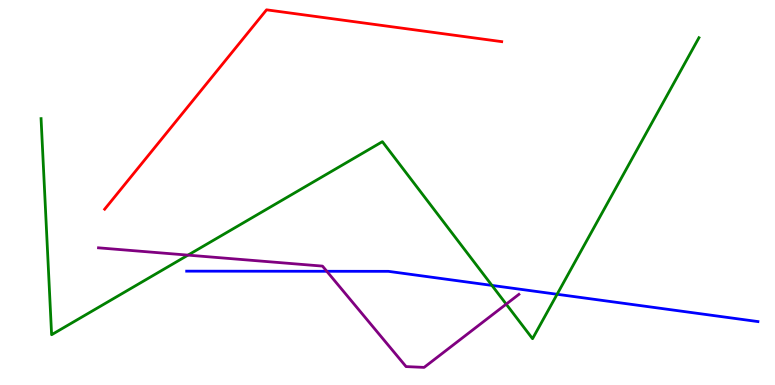[{'lines': ['blue', 'red'], 'intersections': []}, {'lines': ['green', 'red'], 'intersections': []}, {'lines': ['purple', 'red'], 'intersections': []}, {'lines': ['blue', 'green'], 'intersections': [{'x': 6.35, 'y': 2.59}, {'x': 7.19, 'y': 2.36}]}, {'lines': ['blue', 'purple'], 'intersections': [{'x': 4.22, 'y': 2.95}]}, {'lines': ['green', 'purple'], 'intersections': [{'x': 2.43, 'y': 3.37}, {'x': 6.53, 'y': 2.1}]}]